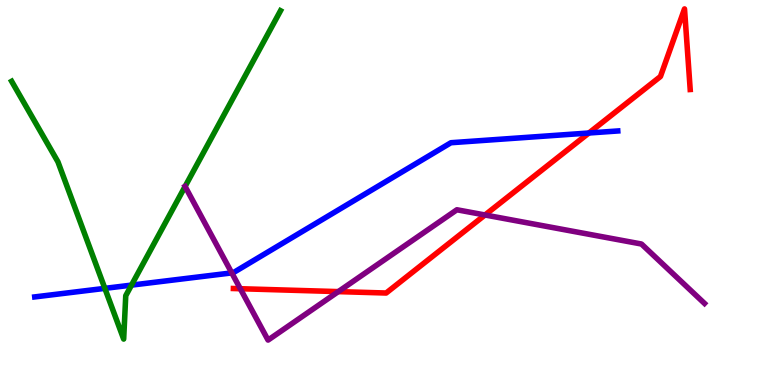[{'lines': ['blue', 'red'], 'intersections': [{'x': 7.6, 'y': 6.55}]}, {'lines': ['green', 'red'], 'intersections': []}, {'lines': ['purple', 'red'], 'intersections': [{'x': 3.1, 'y': 2.5}, {'x': 4.37, 'y': 2.43}, {'x': 6.26, 'y': 4.42}]}, {'lines': ['blue', 'green'], 'intersections': [{'x': 1.35, 'y': 2.51}, {'x': 1.7, 'y': 2.59}]}, {'lines': ['blue', 'purple'], 'intersections': [{'x': 2.99, 'y': 2.91}]}, {'lines': ['green', 'purple'], 'intersections': [{'x': 2.39, 'y': 5.16}]}]